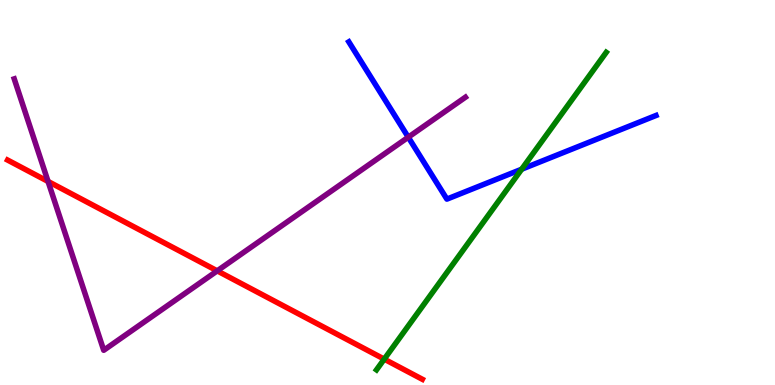[{'lines': ['blue', 'red'], 'intersections': []}, {'lines': ['green', 'red'], 'intersections': [{'x': 4.96, 'y': 0.672}]}, {'lines': ['purple', 'red'], 'intersections': [{'x': 0.62, 'y': 5.29}, {'x': 2.8, 'y': 2.96}]}, {'lines': ['blue', 'green'], 'intersections': [{'x': 6.73, 'y': 5.6}]}, {'lines': ['blue', 'purple'], 'intersections': [{'x': 5.27, 'y': 6.44}]}, {'lines': ['green', 'purple'], 'intersections': []}]